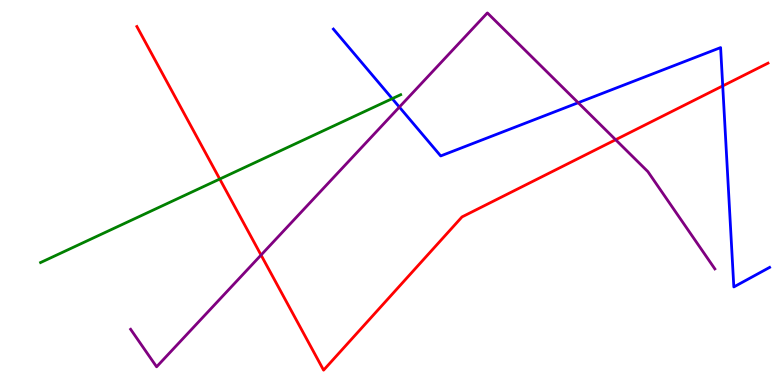[{'lines': ['blue', 'red'], 'intersections': [{'x': 9.33, 'y': 7.77}]}, {'lines': ['green', 'red'], 'intersections': [{'x': 2.84, 'y': 5.35}]}, {'lines': ['purple', 'red'], 'intersections': [{'x': 3.37, 'y': 3.38}, {'x': 7.94, 'y': 6.37}]}, {'lines': ['blue', 'green'], 'intersections': [{'x': 5.06, 'y': 7.44}]}, {'lines': ['blue', 'purple'], 'intersections': [{'x': 5.15, 'y': 7.22}, {'x': 7.46, 'y': 7.33}]}, {'lines': ['green', 'purple'], 'intersections': []}]